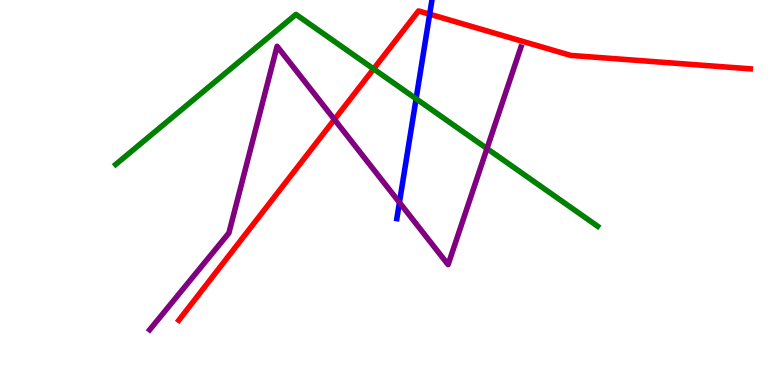[{'lines': ['blue', 'red'], 'intersections': [{'x': 5.54, 'y': 9.63}]}, {'lines': ['green', 'red'], 'intersections': [{'x': 4.82, 'y': 8.21}]}, {'lines': ['purple', 'red'], 'intersections': [{'x': 4.32, 'y': 6.9}]}, {'lines': ['blue', 'green'], 'intersections': [{'x': 5.37, 'y': 7.43}]}, {'lines': ['blue', 'purple'], 'intersections': [{'x': 5.15, 'y': 4.74}]}, {'lines': ['green', 'purple'], 'intersections': [{'x': 6.28, 'y': 6.14}]}]